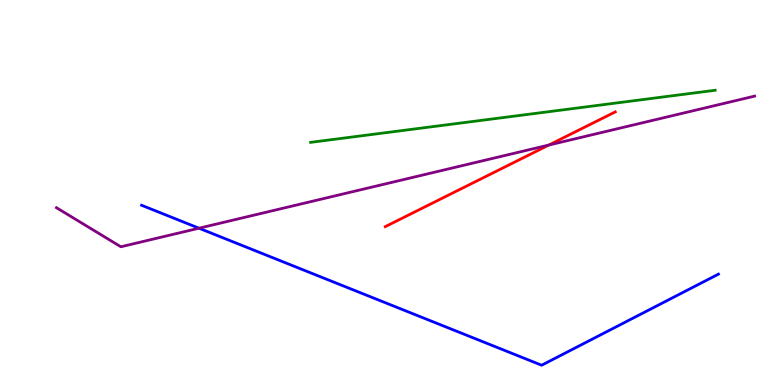[{'lines': ['blue', 'red'], 'intersections': []}, {'lines': ['green', 'red'], 'intersections': []}, {'lines': ['purple', 'red'], 'intersections': [{'x': 7.08, 'y': 6.23}]}, {'lines': ['blue', 'green'], 'intersections': []}, {'lines': ['blue', 'purple'], 'intersections': [{'x': 2.57, 'y': 4.07}]}, {'lines': ['green', 'purple'], 'intersections': []}]